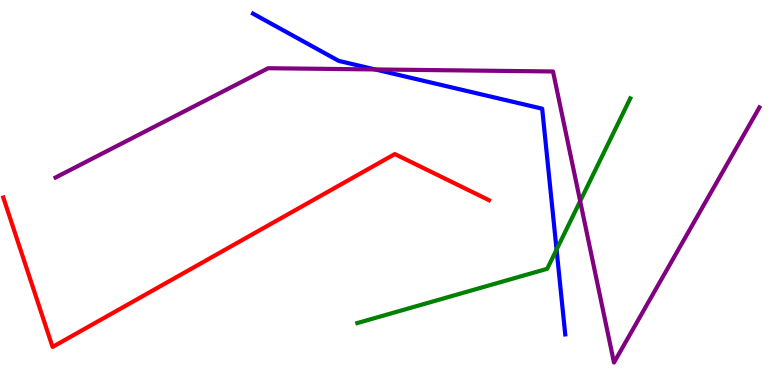[{'lines': ['blue', 'red'], 'intersections': []}, {'lines': ['green', 'red'], 'intersections': []}, {'lines': ['purple', 'red'], 'intersections': []}, {'lines': ['blue', 'green'], 'intersections': [{'x': 7.18, 'y': 3.52}]}, {'lines': ['blue', 'purple'], 'intersections': [{'x': 4.84, 'y': 8.2}]}, {'lines': ['green', 'purple'], 'intersections': [{'x': 7.49, 'y': 4.77}]}]